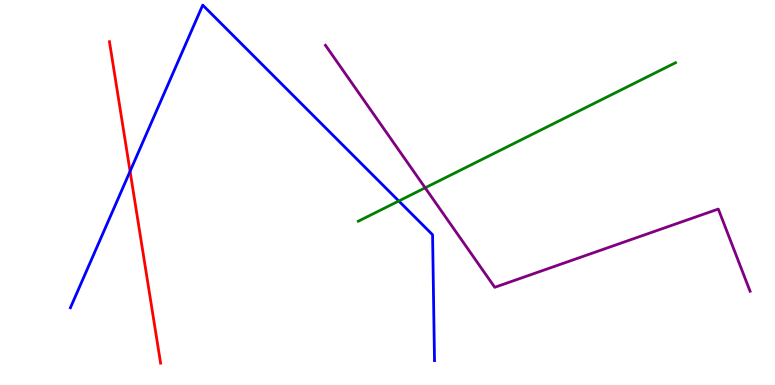[{'lines': ['blue', 'red'], 'intersections': [{'x': 1.68, 'y': 5.55}]}, {'lines': ['green', 'red'], 'intersections': []}, {'lines': ['purple', 'red'], 'intersections': []}, {'lines': ['blue', 'green'], 'intersections': [{'x': 5.15, 'y': 4.78}]}, {'lines': ['blue', 'purple'], 'intersections': []}, {'lines': ['green', 'purple'], 'intersections': [{'x': 5.49, 'y': 5.12}]}]